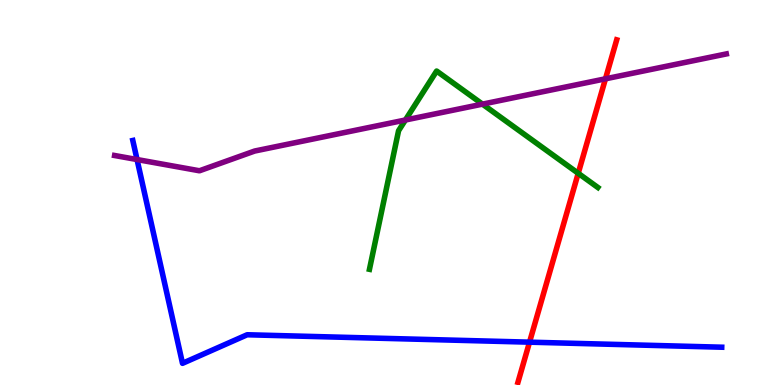[{'lines': ['blue', 'red'], 'intersections': [{'x': 6.83, 'y': 1.11}]}, {'lines': ['green', 'red'], 'intersections': [{'x': 7.46, 'y': 5.5}]}, {'lines': ['purple', 'red'], 'intersections': [{'x': 7.81, 'y': 7.95}]}, {'lines': ['blue', 'green'], 'intersections': []}, {'lines': ['blue', 'purple'], 'intersections': [{'x': 1.77, 'y': 5.86}]}, {'lines': ['green', 'purple'], 'intersections': [{'x': 5.23, 'y': 6.88}, {'x': 6.23, 'y': 7.3}]}]